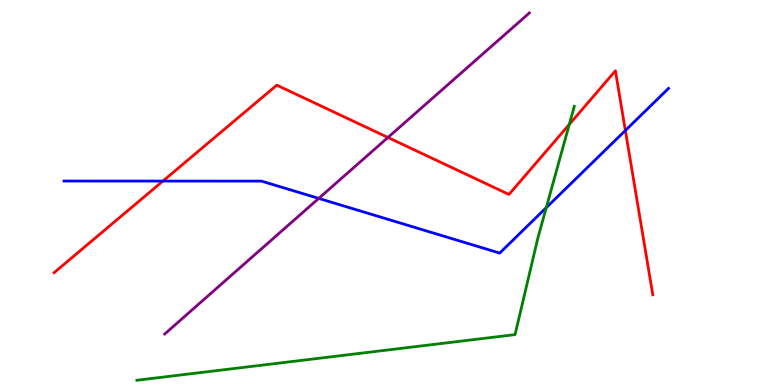[{'lines': ['blue', 'red'], 'intersections': [{'x': 2.1, 'y': 5.3}, {'x': 8.07, 'y': 6.61}]}, {'lines': ['green', 'red'], 'intersections': [{'x': 7.35, 'y': 6.77}]}, {'lines': ['purple', 'red'], 'intersections': [{'x': 5.01, 'y': 6.43}]}, {'lines': ['blue', 'green'], 'intersections': [{'x': 7.05, 'y': 4.61}]}, {'lines': ['blue', 'purple'], 'intersections': [{'x': 4.11, 'y': 4.85}]}, {'lines': ['green', 'purple'], 'intersections': []}]